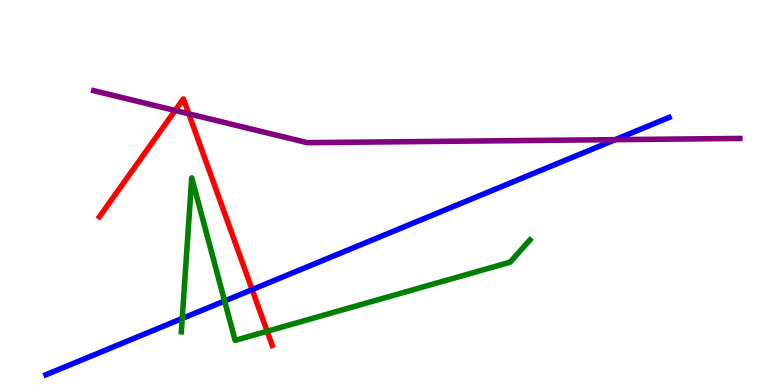[{'lines': ['blue', 'red'], 'intersections': [{'x': 3.25, 'y': 2.48}]}, {'lines': ['green', 'red'], 'intersections': [{'x': 3.45, 'y': 1.4}]}, {'lines': ['purple', 'red'], 'intersections': [{'x': 2.26, 'y': 7.13}, {'x': 2.44, 'y': 7.04}]}, {'lines': ['blue', 'green'], 'intersections': [{'x': 2.35, 'y': 1.73}, {'x': 2.9, 'y': 2.18}]}, {'lines': ['blue', 'purple'], 'intersections': [{'x': 7.94, 'y': 6.37}]}, {'lines': ['green', 'purple'], 'intersections': []}]